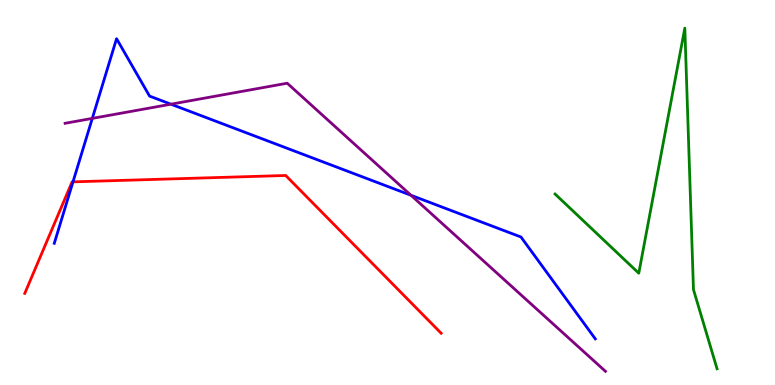[{'lines': ['blue', 'red'], 'intersections': [{'x': 0.942, 'y': 5.28}]}, {'lines': ['green', 'red'], 'intersections': []}, {'lines': ['purple', 'red'], 'intersections': []}, {'lines': ['blue', 'green'], 'intersections': []}, {'lines': ['blue', 'purple'], 'intersections': [{'x': 1.19, 'y': 6.93}, {'x': 2.21, 'y': 7.29}, {'x': 5.3, 'y': 4.93}]}, {'lines': ['green', 'purple'], 'intersections': []}]